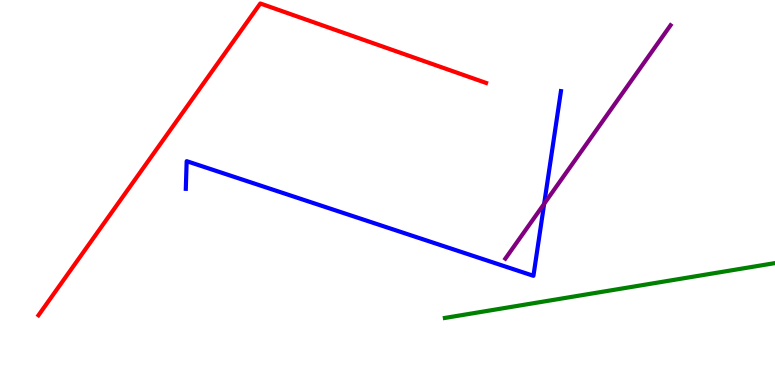[{'lines': ['blue', 'red'], 'intersections': []}, {'lines': ['green', 'red'], 'intersections': []}, {'lines': ['purple', 'red'], 'intersections': []}, {'lines': ['blue', 'green'], 'intersections': []}, {'lines': ['blue', 'purple'], 'intersections': [{'x': 7.02, 'y': 4.71}]}, {'lines': ['green', 'purple'], 'intersections': []}]